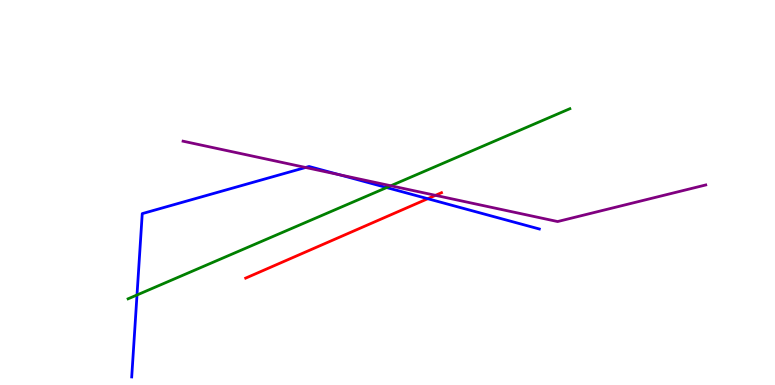[{'lines': ['blue', 'red'], 'intersections': [{'x': 5.52, 'y': 4.84}]}, {'lines': ['green', 'red'], 'intersections': []}, {'lines': ['purple', 'red'], 'intersections': [{'x': 5.62, 'y': 4.93}]}, {'lines': ['blue', 'green'], 'intersections': [{'x': 1.77, 'y': 2.34}, {'x': 4.99, 'y': 5.13}]}, {'lines': ['blue', 'purple'], 'intersections': [{'x': 3.94, 'y': 5.65}, {'x': 4.38, 'y': 5.46}]}, {'lines': ['green', 'purple'], 'intersections': [{'x': 5.04, 'y': 5.18}]}]